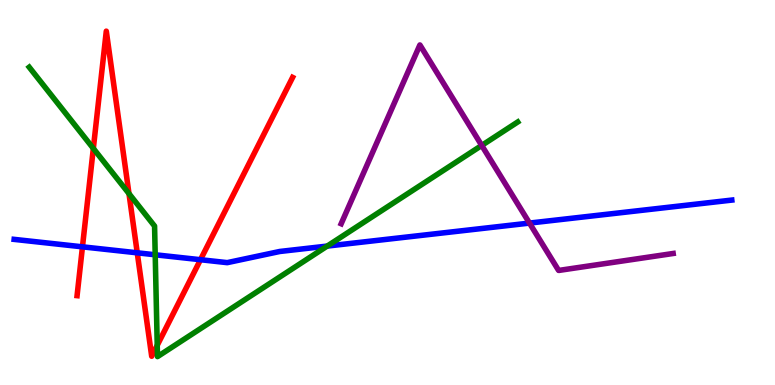[{'lines': ['blue', 'red'], 'intersections': [{'x': 1.06, 'y': 3.59}, {'x': 1.77, 'y': 3.43}, {'x': 2.59, 'y': 3.25}]}, {'lines': ['green', 'red'], 'intersections': [{'x': 1.2, 'y': 6.14}, {'x': 1.66, 'y': 4.97}, {'x': 2.03, 'y': 1.03}]}, {'lines': ['purple', 'red'], 'intersections': []}, {'lines': ['blue', 'green'], 'intersections': [{'x': 2.0, 'y': 3.38}, {'x': 4.22, 'y': 3.61}]}, {'lines': ['blue', 'purple'], 'intersections': [{'x': 6.83, 'y': 4.21}]}, {'lines': ['green', 'purple'], 'intersections': [{'x': 6.22, 'y': 6.22}]}]